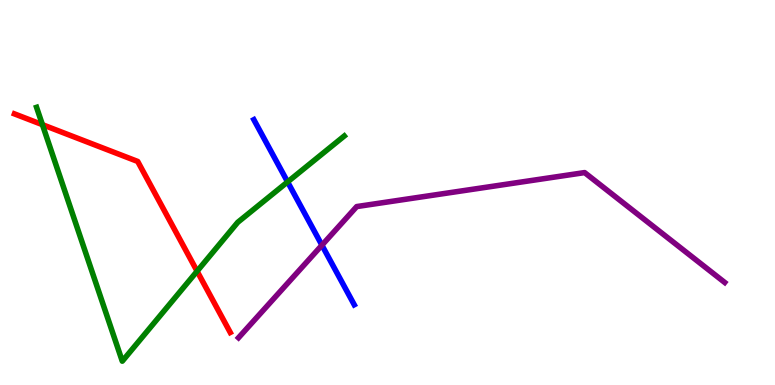[{'lines': ['blue', 'red'], 'intersections': []}, {'lines': ['green', 'red'], 'intersections': [{'x': 0.547, 'y': 6.76}, {'x': 2.54, 'y': 2.96}]}, {'lines': ['purple', 'red'], 'intersections': []}, {'lines': ['blue', 'green'], 'intersections': [{'x': 3.71, 'y': 5.27}]}, {'lines': ['blue', 'purple'], 'intersections': [{'x': 4.15, 'y': 3.63}]}, {'lines': ['green', 'purple'], 'intersections': []}]